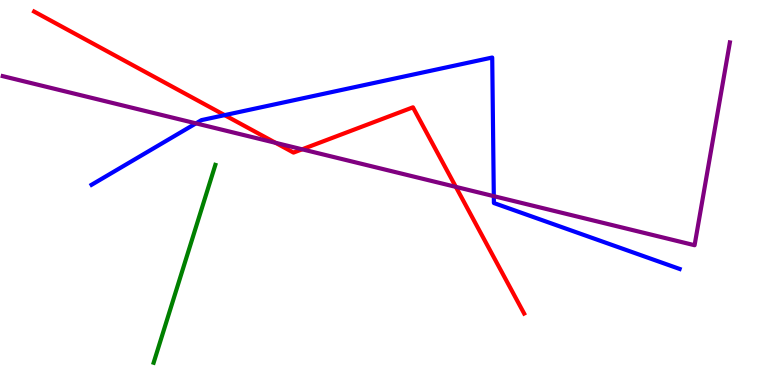[{'lines': ['blue', 'red'], 'intersections': [{'x': 2.9, 'y': 7.01}]}, {'lines': ['green', 'red'], 'intersections': []}, {'lines': ['purple', 'red'], 'intersections': [{'x': 3.56, 'y': 6.29}, {'x': 3.9, 'y': 6.12}, {'x': 5.88, 'y': 5.15}]}, {'lines': ['blue', 'green'], 'intersections': []}, {'lines': ['blue', 'purple'], 'intersections': [{'x': 2.53, 'y': 6.8}, {'x': 6.37, 'y': 4.91}]}, {'lines': ['green', 'purple'], 'intersections': []}]